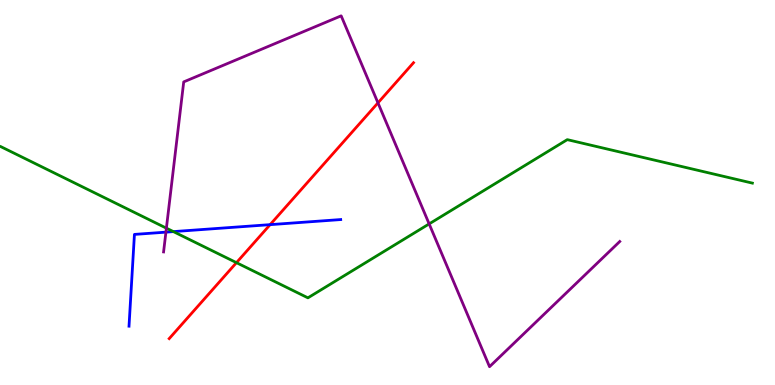[{'lines': ['blue', 'red'], 'intersections': [{'x': 3.49, 'y': 4.17}]}, {'lines': ['green', 'red'], 'intersections': [{'x': 3.05, 'y': 3.18}]}, {'lines': ['purple', 'red'], 'intersections': [{'x': 4.88, 'y': 7.33}]}, {'lines': ['blue', 'green'], 'intersections': [{'x': 2.24, 'y': 3.98}]}, {'lines': ['blue', 'purple'], 'intersections': [{'x': 2.14, 'y': 3.97}]}, {'lines': ['green', 'purple'], 'intersections': [{'x': 2.15, 'y': 4.07}, {'x': 5.54, 'y': 4.18}]}]